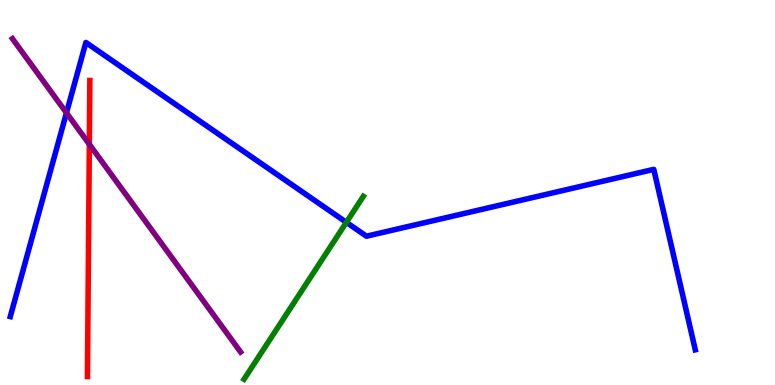[{'lines': ['blue', 'red'], 'intersections': []}, {'lines': ['green', 'red'], 'intersections': []}, {'lines': ['purple', 'red'], 'intersections': [{'x': 1.15, 'y': 6.25}]}, {'lines': ['blue', 'green'], 'intersections': [{'x': 4.47, 'y': 4.22}]}, {'lines': ['blue', 'purple'], 'intersections': [{'x': 0.858, 'y': 7.07}]}, {'lines': ['green', 'purple'], 'intersections': []}]